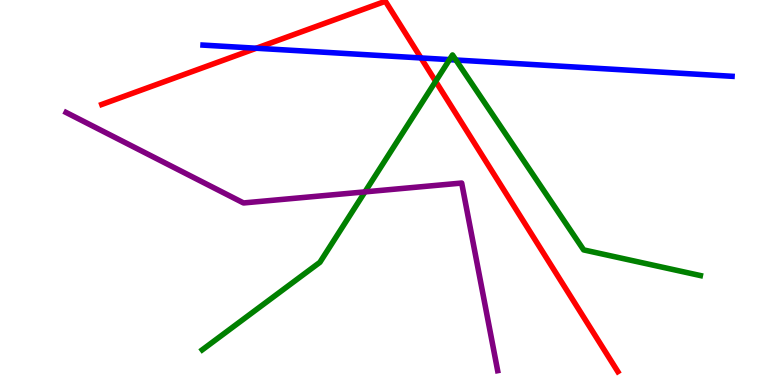[{'lines': ['blue', 'red'], 'intersections': [{'x': 3.31, 'y': 8.75}, {'x': 5.43, 'y': 8.49}]}, {'lines': ['green', 'red'], 'intersections': [{'x': 5.62, 'y': 7.89}]}, {'lines': ['purple', 'red'], 'intersections': []}, {'lines': ['blue', 'green'], 'intersections': [{'x': 5.8, 'y': 8.45}, {'x': 5.88, 'y': 8.44}]}, {'lines': ['blue', 'purple'], 'intersections': []}, {'lines': ['green', 'purple'], 'intersections': [{'x': 4.71, 'y': 5.02}]}]